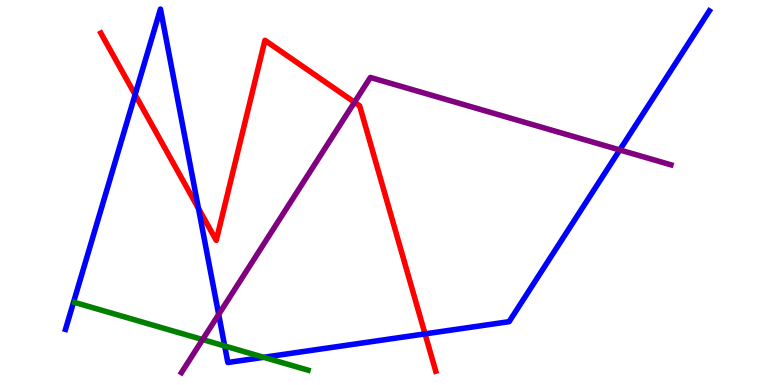[{'lines': ['blue', 'red'], 'intersections': [{'x': 1.74, 'y': 7.54}, {'x': 2.56, 'y': 4.59}, {'x': 5.48, 'y': 1.33}]}, {'lines': ['green', 'red'], 'intersections': []}, {'lines': ['purple', 'red'], 'intersections': [{'x': 4.57, 'y': 7.34}]}, {'lines': ['blue', 'green'], 'intersections': [{'x': 2.9, 'y': 1.01}, {'x': 3.4, 'y': 0.72}]}, {'lines': ['blue', 'purple'], 'intersections': [{'x': 2.82, 'y': 1.83}, {'x': 8.0, 'y': 6.11}]}, {'lines': ['green', 'purple'], 'intersections': [{'x': 2.61, 'y': 1.18}]}]